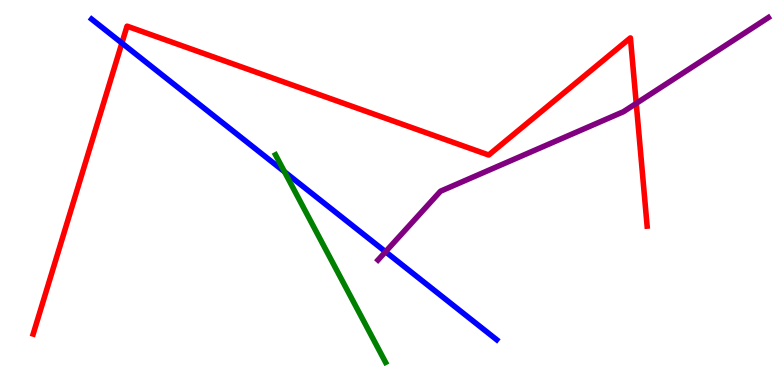[{'lines': ['blue', 'red'], 'intersections': [{'x': 1.57, 'y': 8.88}]}, {'lines': ['green', 'red'], 'intersections': []}, {'lines': ['purple', 'red'], 'intersections': [{'x': 8.21, 'y': 7.31}]}, {'lines': ['blue', 'green'], 'intersections': [{'x': 3.67, 'y': 5.54}]}, {'lines': ['blue', 'purple'], 'intersections': [{'x': 4.97, 'y': 3.46}]}, {'lines': ['green', 'purple'], 'intersections': []}]